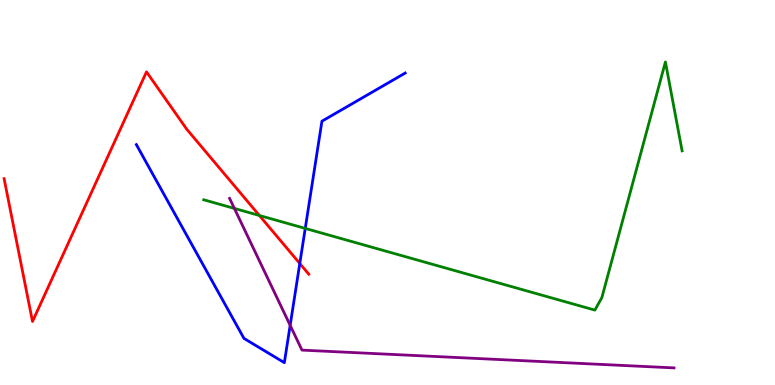[{'lines': ['blue', 'red'], 'intersections': [{'x': 3.87, 'y': 3.16}]}, {'lines': ['green', 'red'], 'intersections': [{'x': 3.35, 'y': 4.4}]}, {'lines': ['purple', 'red'], 'intersections': []}, {'lines': ['blue', 'green'], 'intersections': [{'x': 3.94, 'y': 4.07}]}, {'lines': ['blue', 'purple'], 'intersections': [{'x': 3.74, 'y': 1.55}]}, {'lines': ['green', 'purple'], 'intersections': [{'x': 3.02, 'y': 4.59}]}]